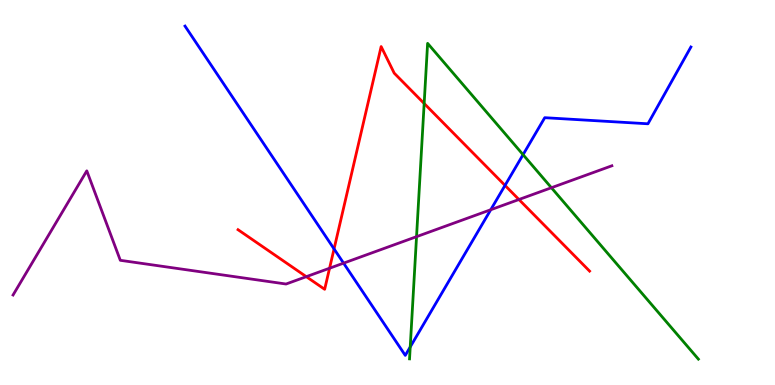[{'lines': ['blue', 'red'], 'intersections': [{'x': 4.31, 'y': 3.53}, {'x': 6.52, 'y': 5.18}]}, {'lines': ['green', 'red'], 'intersections': [{'x': 5.47, 'y': 7.31}]}, {'lines': ['purple', 'red'], 'intersections': [{'x': 3.95, 'y': 2.81}, {'x': 4.25, 'y': 3.03}, {'x': 6.7, 'y': 4.82}]}, {'lines': ['blue', 'green'], 'intersections': [{'x': 5.29, 'y': 0.988}, {'x': 6.75, 'y': 5.98}]}, {'lines': ['blue', 'purple'], 'intersections': [{'x': 4.43, 'y': 3.17}, {'x': 6.33, 'y': 4.55}]}, {'lines': ['green', 'purple'], 'intersections': [{'x': 5.37, 'y': 3.85}, {'x': 7.12, 'y': 5.12}]}]